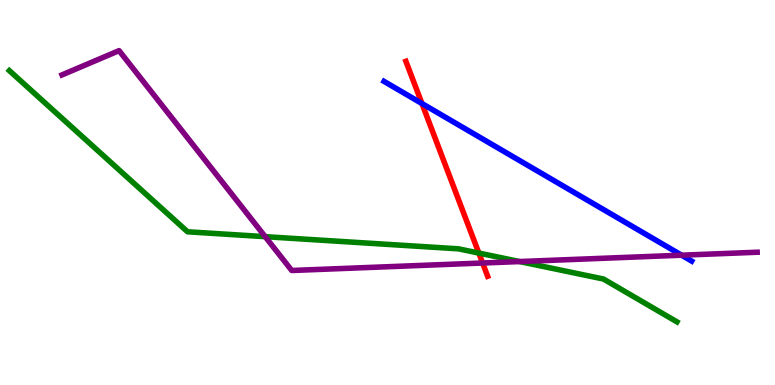[{'lines': ['blue', 'red'], 'intersections': [{'x': 5.44, 'y': 7.31}]}, {'lines': ['green', 'red'], 'intersections': [{'x': 6.18, 'y': 3.43}]}, {'lines': ['purple', 'red'], 'intersections': [{'x': 6.23, 'y': 3.17}]}, {'lines': ['blue', 'green'], 'intersections': []}, {'lines': ['blue', 'purple'], 'intersections': [{'x': 8.8, 'y': 3.37}]}, {'lines': ['green', 'purple'], 'intersections': [{'x': 3.42, 'y': 3.85}, {'x': 6.7, 'y': 3.21}]}]